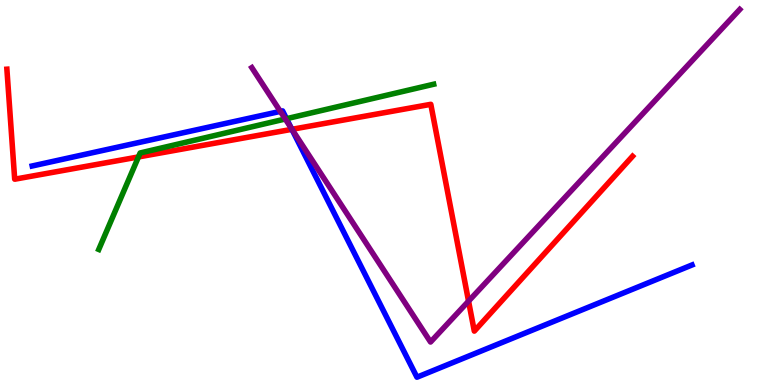[{'lines': ['blue', 'red'], 'intersections': [{'x': 3.77, 'y': 6.64}]}, {'lines': ['green', 'red'], 'intersections': [{'x': 1.79, 'y': 5.92}]}, {'lines': ['purple', 'red'], 'intersections': [{'x': 3.77, 'y': 6.64}, {'x': 6.05, 'y': 2.18}]}, {'lines': ['blue', 'green'], 'intersections': [{'x': 3.7, 'y': 6.92}]}, {'lines': ['blue', 'purple'], 'intersections': [{'x': 3.62, 'y': 7.11}, {'x': 3.76, 'y': 6.66}]}, {'lines': ['green', 'purple'], 'intersections': [{'x': 3.68, 'y': 6.91}]}]